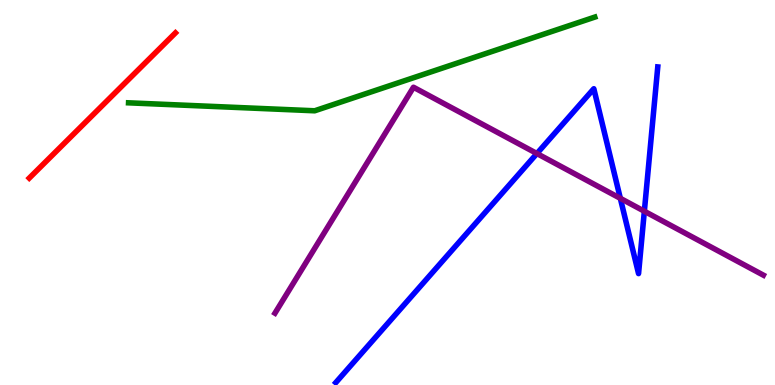[{'lines': ['blue', 'red'], 'intersections': []}, {'lines': ['green', 'red'], 'intersections': []}, {'lines': ['purple', 'red'], 'intersections': []}, {'lines': ['blue', 'green'], 'intersections': []}, {'lines': ['blue', 'purple'], 'intersections': [{'x': 6.93, 'y': 6.01}, {'x': 8.0, 'y': 4.85}, {'x': 8.31, 'y': 4.51}]}, {'lines': ['green', 'purple'], 'intersections': []}]